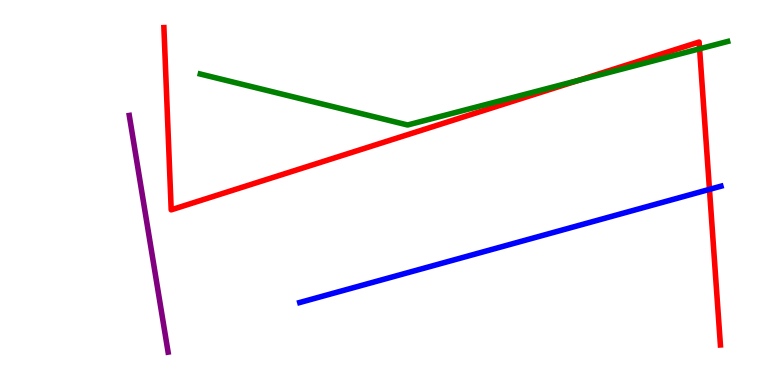[{'lines': ['blue', 'red'], 'intersections': [{'x': 9.15, 'y': 5.08}]}, {'lines': ['green', 'red'], 'intersections': [{'x': 7.46, 'y': 7.91}, {'x': 9.03, 'y': 8.73}]}, {'lines': ['purple', 'red'], 'intersections': []}, {'lines': ['blue', 'green'], 'intersections': []}, {'lines': ['blue', 'purple'], 'intersections': []}, {'lines': ['green', 'purple'], 'intersections': []}]